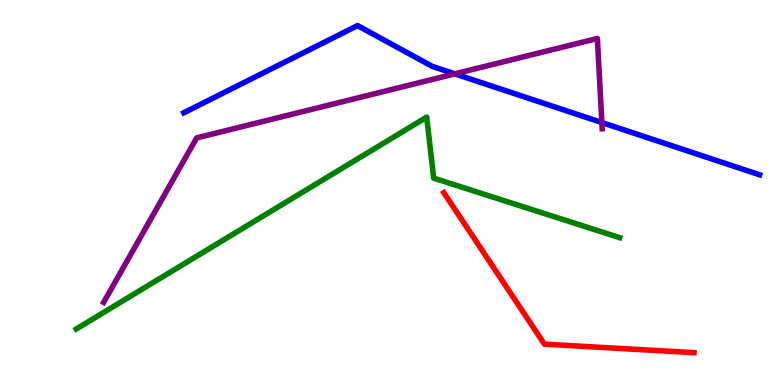[{'lines': ['blue', 'red'], 'intersections': []}, {'lines': ['green', 'red'], 'intersections': []}, {'lines': ['purple', 'red'], 'intersections': []}, {'lines': ['blue', 'green'], 'intersections': []}, {'lines': ['blue', 'purple'], 'intersections': [{'x': 5.87, 'y': 8.08}, {'x': 7.77, 'y': 6.82}]}, {'lines': ['green', 'purple'], 'intersections': []}]